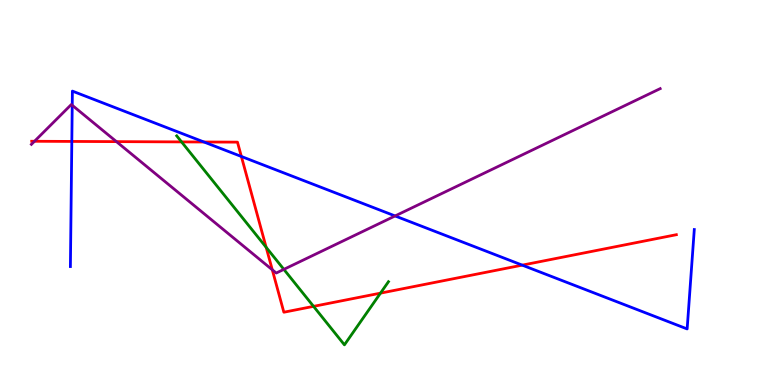[{'lines': ['blue', 'red'], 'intersections': [{'x': 0.927, 'y': 6.33}, {'x': 2.63, 'y': 6.31}, {'x': 3.11, 'y': 5.94}, {'x': 6.74, 'y': 3.11}]}, {'lines': ['green', 'red'], 'intersections': [{'x': 2.34, 'y': 6.31}, {'x': 3.43, 'y': 3.58}, {'x': 4.05, 'y': 2.04}, {'x': 4.91, 'y': 2.39}]}, {'lines': ['purple', 'red'], 'intersections': [{'x': 0.445, 'y': 6.33}, {'x': 1.5, 'y': 6.32}, {'x': 3.51, 'y': 2.99}]}, {'lines': ['blue', 'green'], 'intersections': []}, {'lines': ['blue', 'purple'], 'intersections': [{'x': 0.932, 'y': 7.27}, {'x': 5.1, 'y': 4.39}]}, {'lines': ['green', 'purple'], 'intersections': [{'x': 3.66, 'y': 3.0}]}]